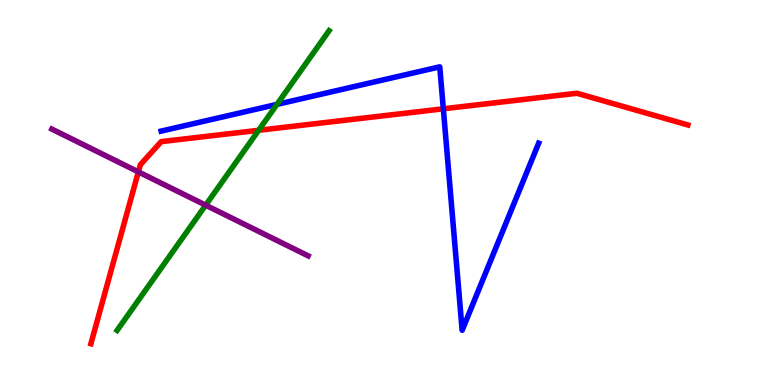[{'lines': ['blue', 'red'], 'intersections': [{'x': 5.72, 'y': 7.17}]}, {'lines': ['green', 'red'], 'intersections': [{'x': 3.34, 'y': 6.62}]}, {'lines': ['purple', 'red'], 'intersections': [{'x': 1.79, 'y': 5.54}]}, {'lines': ['blue', 'green'], 'intersections': [{'x': 3.57, 'y': 7.29}]}, {'lines': ['blue', 'purple'], 'intersections': []}, {'lines': ['green', 'purple'], 'intersections': [{'x': 2.65, 'y': 4.67}]}]